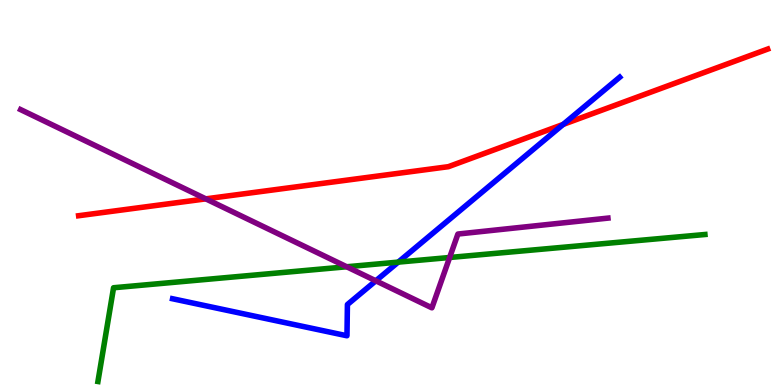[{'lines': ['blue', 'red'], 'intersections': [{'x': 7.27, 'y': 6.77}]}, {'lines': ['green', 'red'], 'intersections': []}, {'lines': ['purple', 'red'], 'intersections': [{'x': 2.66, 'y': 4.83}]}, {'lines': ['blue', 'green'], 'intersections': [{'x': 5.14, 'y': 3.19}]}, {'lines': ['blue', 'purple'], 'intersections': [{'x': 4.85, 'y': 2.71}]}, {'lines': ['green', 'purple'], 'intersections': [{'x': 4.47, 'y': 3.07}, {'x': 5.8, 'y': 3.31}]}]